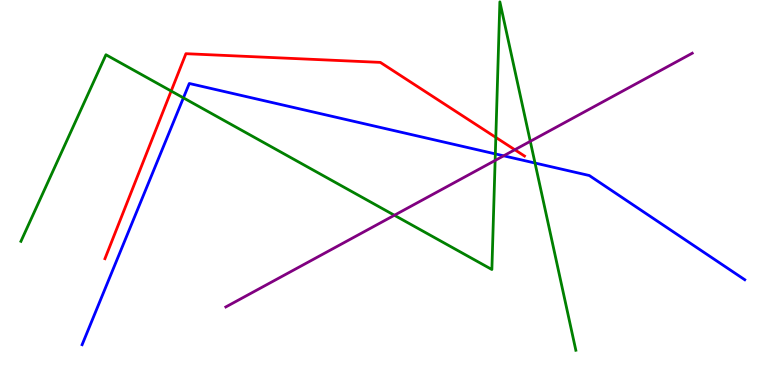[{'lines': ['blue', 'red'], 'intersections': []}, {'lines': ['green', 'red'], 'intersections': [{'x': 2.21, 'y': 7.64}, {'x': 6.4, 'y': 6.43}]}, {'lines': ['purple', 'red'], 'intersections': [{'x': 6.64, 'y': 6.11}]}, {'lines': ['blue', 'green'], 'intersections': [{'x': 2.37, 'y': 7.46}, {'x': 6.39, 'y': 6.0}, {'x': 6.9, 'y': 5.77}]}, {'lines': ['blue', 'purple'], 'intersections': [{'x': 6.5, 'y': 5.95}]}, {'lines': ['green', 'purple'], 'intersections': [{'x': 5.09, 'y': 4.41}, {'x': 6.39, 'y': 5.83}, {'x': 6.84, 'y': 6.33}]}]